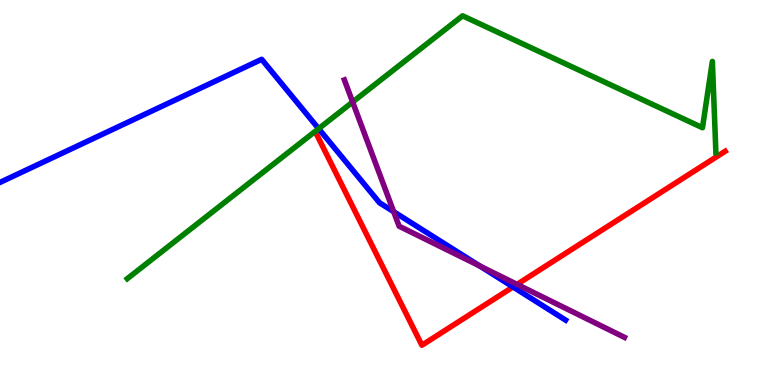[{'lines': ['blue', 'red'], 'intersections': [{'x': 6.62, 'y': 2.55}]}, {'lines': ['green', 'red'], 'intersections': []}, {'lines': ['purple', 'red'], 'intersections': [{'x': 6.67, 'y': 2.61}]}, {'lines': ['blue', 'green'], 'intersections': [{'x': 4.11, 'y': 6.66}]}, {'lines': ['blue', 'purple'], 'intersections': [{'x': 5.08, 'y': 4.5}, {'x': 6.19, 'y': 3.09}]}, {'lines': ['green', 'purple'], 'intersections': [{'x': 4.55, 'y': 7.35}]}]